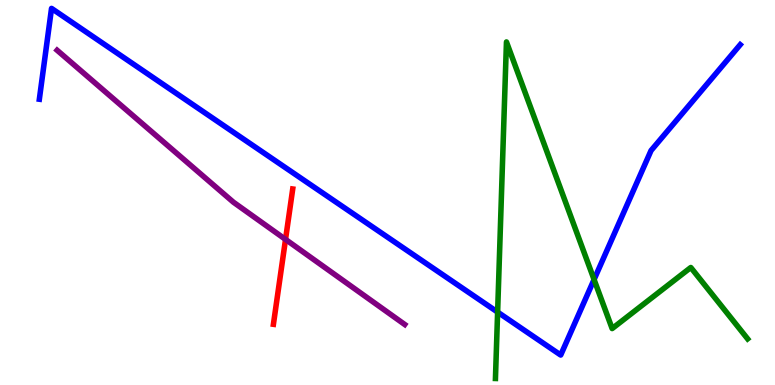[{'lines': ['blue', 'red'], 'intersections': []}, {'lines': ['green', 'red'], 'intersections': []}, {'lines': ['purple', 'red'], 'intersections': [{'x': 3.68, 'y': 3.78}]}, {'lines': ['blue', 'green'], 'intersections': [{'x': 6.42, 'y': 1.89}, {'x': 7.67, 'y': 2.74}]}, {'lines': ['blue', 'purple'], 'intersections': []}, {'lines': ['green', 'purple'], 'intersections': []}]